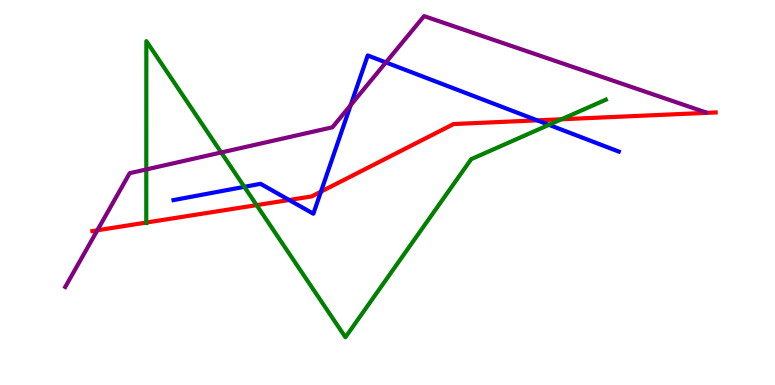[{'lines': ['blue', 'red'], 'intersections': [{'x': 3.73, 'y': 4.81}, {'x': 4.14, 'y': 5.02}, {'x': 6.93, 'y': 6.87}]}, {'lines': ['green', 'red'], 'intersections': [{'x': 1.89, 'y': 4.22}, {'x': 3.31, 'y': 4.67}, {'x': 7.25, 'y': 6.9}]}, {'lines': ['purple', 'red'], 'intersections': [{'x': 1.26, 'y': 4.02}]}, {'lines': ['blue', 'green'], 'intersections': [{'x': 3.15, 'y': 5.15}, {'x': 7.08, 'y': 6.76}]}, {'lines': ['blue', 'purple'], 'intersections': [{'x': 4.52, 'y': 7.27}, {'x': 4.98, 'y': 8.38}]}, {'lines': ['green', 'purple'], 'intersections': [{'x': 1.89, 'y': 5.6}, {'x': 2.85, 'y': 6.04}]}]